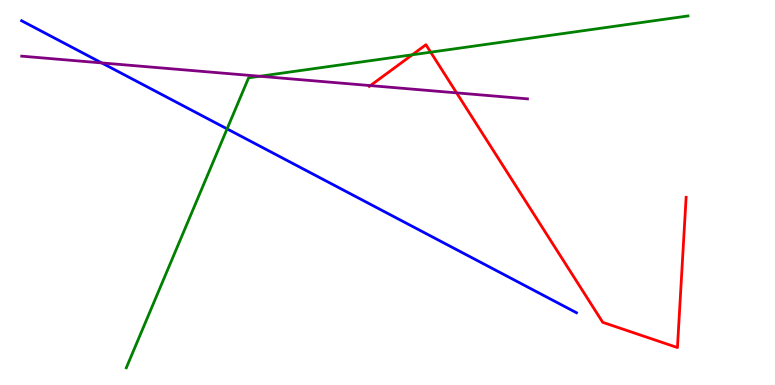[{'lines': ['blue', 'red'], 'intersections': []}, {'lines': ['green', 'red'], 'intersections': [{'x': 5.32, 'y': 8.58}, {'x': 5.56, 'y': 8.64}]}, {'lines': ['purple', 'red'], 'intersections': [{'x': 4.78, 'y': 7.78}, {'x': 5.89, 'y': 7.59}]}, {'lines': ['blue', 'green'], 'intersections': [{'x': 2.93, 'y': 6.65}]}, {'lines': ['blue', 'purple'], 'intersections': [{'x': 1.31, 'y': 8.37}]}, {'lines': ['green', 'purple'], 'intersections': [{'x': 3.35, 'y': 8.02}]}]